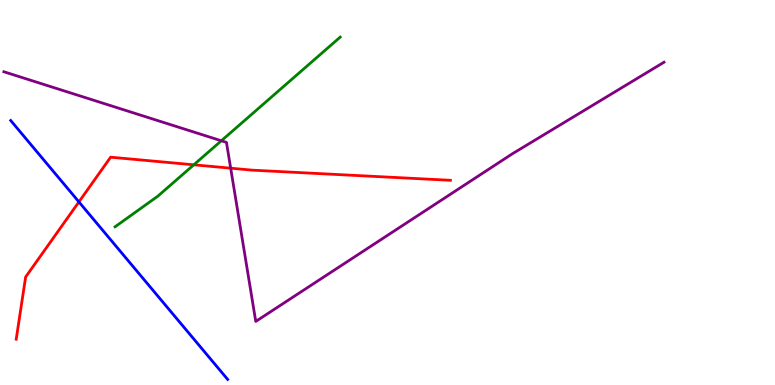[{'lines': ['blue', 'red'], 'intersections': [{'x': 1.02, 'y': 4.76}]}, {'lines': ['green', 'red'], 'intersections': [{'x': 2.5, 'y': 5.72}]}, {'lines': ['purple', 'red'], 'intersections': [{'x': 2.98, 'y': 5.63}]}, {'lines': ['blue', 'green'], 'intersections': []}, {'lines': ['blue', 'purple'], 'intersections': []}, {'lines': ['green', 'purple'], 'intersections': [{'x': 2.86, 'y': 6.34}]}]